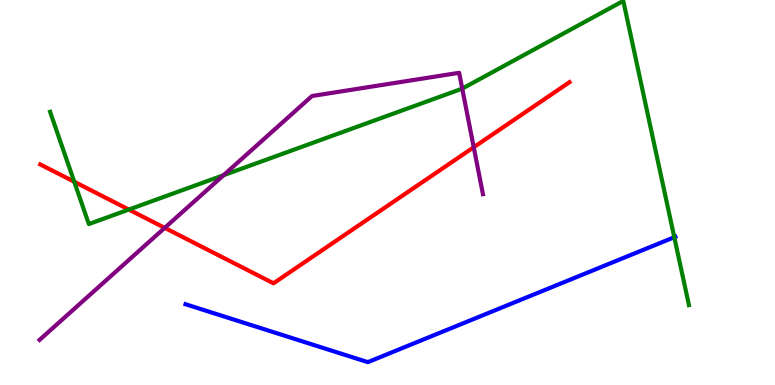[{'lines': ['blue', 'red'], 'intersections': []}, {'lines': ['green', 'red'], 'intersections': [{'x': 0.958, 'y': 5.28}, {'x': 1.66, 'y': 4.56}]}, {'lines': ['purple', 'red'], 'intersections': [{'x': 2.13, 'y': 4.08}, {'x': 6.11, 'y': 6.18}]}, {'lines': ['blue', 'green'], 'intersections': [{'x': 8.7, 'y': 3.84}]}, {'lines': ['blue', 'purple'], 'intersections': []}, {'lines': ['green', 'purple'], 'intersections': [{'x': 2.88, 'y': 5.45}, {'x': 5.96, 'y': 7.7}]}]